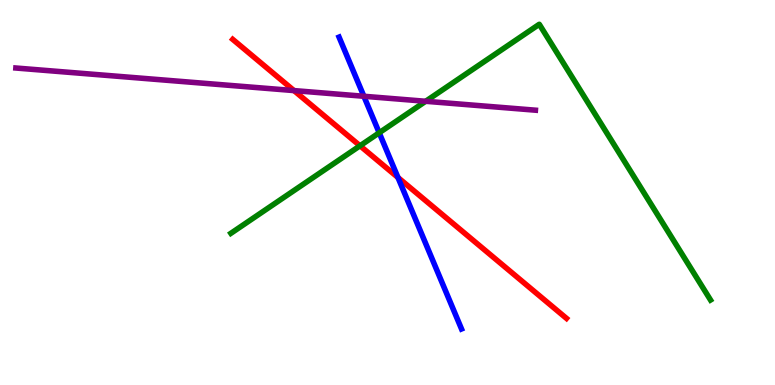[{'lines': ['blue', 'red'], 'intersections': [{'x': 5.14, 'y': 5.39}]}, {'lines': ['green', 'red'], 'intersections': [{'x': 4.65, 'y': 6.21}]}, {'lines': ['purple', 'red'], 'intersections': [{'x': 3.79, 'y': 7.65}]}, {'lines': ['blue', 'green'], 'intersections': [{'x': 4.89, 'y': 6.55}]}, {'lines': ['blue', 'purple'], 'intersections': [{'x': 4.7, 'y': 7.5}]}, {'lines': ['green', 'purple'], 'intersections': [{'x': 5.49, 'y': 7.37}]}]